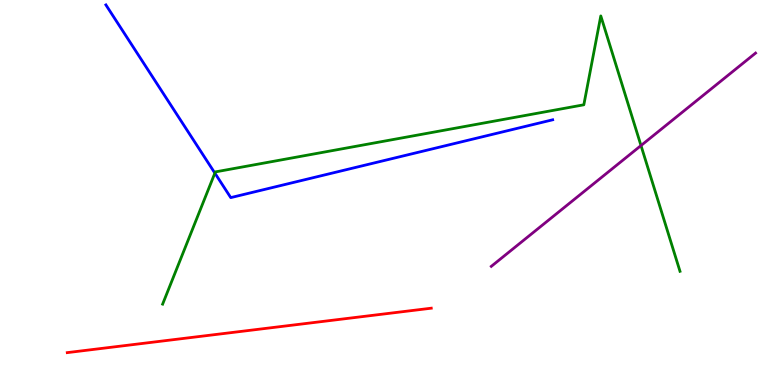[{'lines': ['blue', 'red'], 'intersections': []}, {'lines': ['green', 'red'], 'intersections': []}, {'lines': ['purple', 'red'], 'intersections': []}, {'lines': ['blue', 'green'], 'intersections': [{'x': 2.77, 'y': 5.5}]}, {'lines': ['blue', 'purple'], 'intersections': []}, {'lines': ['green', 'purple'], 'intersections': [{'x': 8.27, 'y': 6.22}]}]